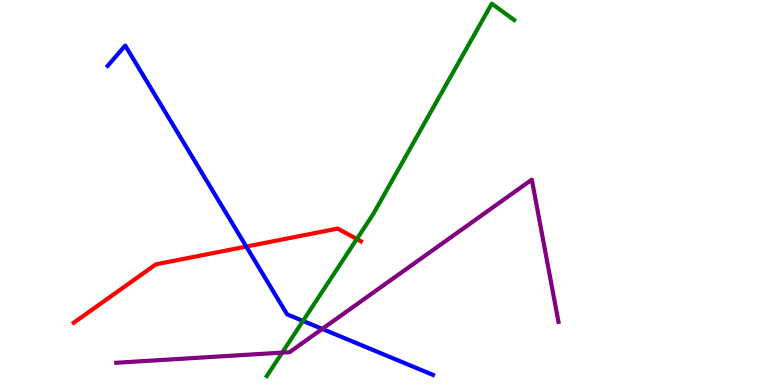[{'lines': ['blue', 'red'], 'intersections': [{'x': 3.18, 'y': 3.6}]}, {'lines': ['green', 'red'], 'intersections': [{'x': 4.6, 'y': 3.79}]}, {'lines': ['purple', 'red'], 'intersections': []}, {'lines': ['blue', 'green'], 'intersections': [{'x': 3.91, 'y': 1.66}]}, {'lines': ['blue', 'purple'], 'intersections': [{'x': 4.16, 'y': 1.46}]}, {'lines': ['green', 'purple'], 'intersections': [{'x': 3.64, 'y': 0.841}]}]